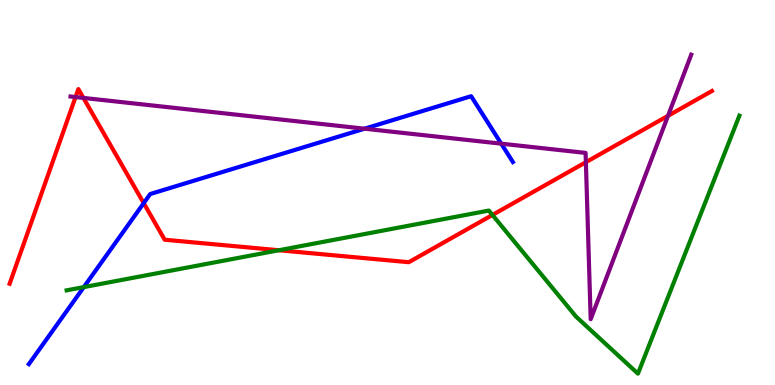[{'lines': ['blue', 'red'], 'intersections': [{'x': 1.85, 'y': 4.72}]}, {'lines': ['green', 'red'], 'intersections': [{'x': 3.6, 'y': 3.5}, {'x': 6.35, 'y': 4.42}]}, {'lines': ['purple', 'red'], 'intersections': [{'x': 0.975, 'y': 7.48}, {'x': 1.08, 'y': 7.46}, {'x': 7.56, 'y': 5.79}, {'x': 8.62, 'y': 6.99}]}, {'lines': ['blue', 'green'], 'intersections': [{'x': 1.08, 'y': 2.54}]}, {'lines': ['blue', 'purple'], 'intersections': [{'x': 4.7, 'y': 6.66}, {'x': 6.47, 'y': 6.27}]}, {'lines': ['green', 'purple'], 'intersections': []}]